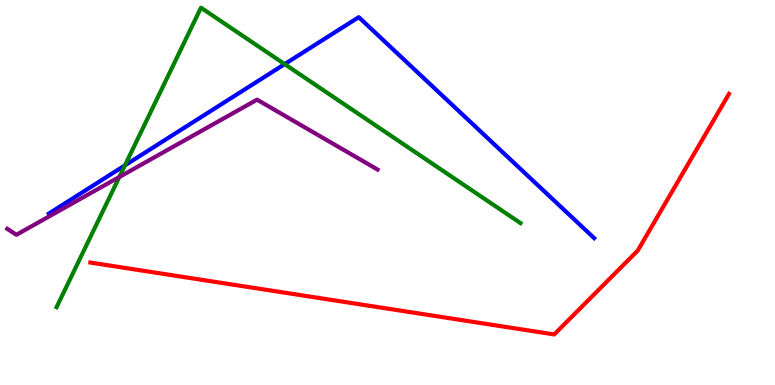[{'lines': ['blue', 'red'], 'intersections': []}, {'lines': ['green', 'red'], 'intersections': []}, {'lines': ['purple', 'red'], 'intersections': []}, {'lines': ['blue', 'green'], 'intersections': [{'x': 1.61, 'y': 5.71}, {'x': 3.67, 'y': 8.33}]}, {'lines': ['blue', 'purple'], 'intersections': []}, {'lines': ['green', 'purple'], 'intersections': [{'x': 1.54, 'y': 5.4}]}]